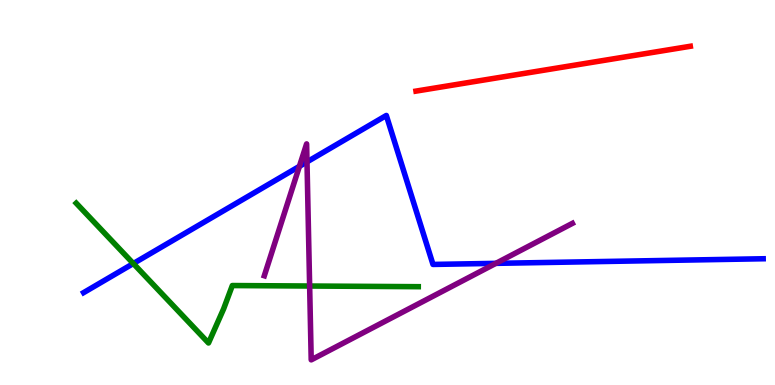[{'lines': ['blue', 'red'], 'intersections': []}, {'lines': ['green', 'red'], 'intersections': []}, {'lines': ['purple', 'red'], 'intersections': []}, {'lines': ['blue', 'green'], 'intersections': [{'x': 1.72, 'y': 3.15}]}, {'lines': ['blue', 'purple'], 'intersections': [{'x': 3.86, 'y': 5.68}, {'x': 3.96, 'y': 5.79}, {'x': 6.4, 'y': 3.16}]}, {'lines': ['green', 'purple'], 'intersections': [{'x': 4.0, 'y': 2.57}]}]